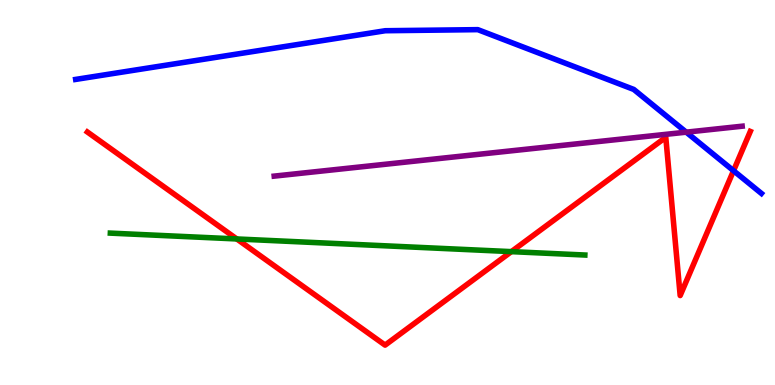[{'lines': ['blue', 'red'], 'intersections': [{'x': 9.46, 'y': 5.57}]}, {'lines': ['green', 'red'], 'intersections': [{'x': 3.06, 'y': 3.79}, {'x': 6.6, 'y': 3.46}]}, {'lines': ['purple', 'red'], 'intersections': []}, {'lines': ['blue', 'green'], 'intersections': []}, {'lines': ['blue', 'purple'], 'intersections': [{'x': 8.85, 'y': 6.57}]}, {'lines': ['green', 'purple'], 'intersections': []}]